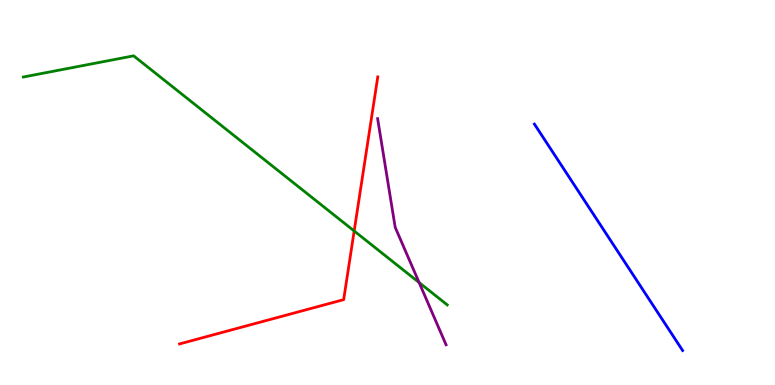[{'lines': ['blue', 'red'], 'intersections': []}, {'lines': ['green', 'red'], 'intersections': [{'x': 4.57, 'y': 4.0}]}, {'lines': ['purple', 'red'], 'intersections': []}, {'lines': ['blue', 'green'], 'intersections': []}, {'lines': ['blue', 'purple'], 'intersections': []}, {'lines': ['green', 'purple'], 'intersections': [{'x': 5.41, 'y': 2.66}]}]